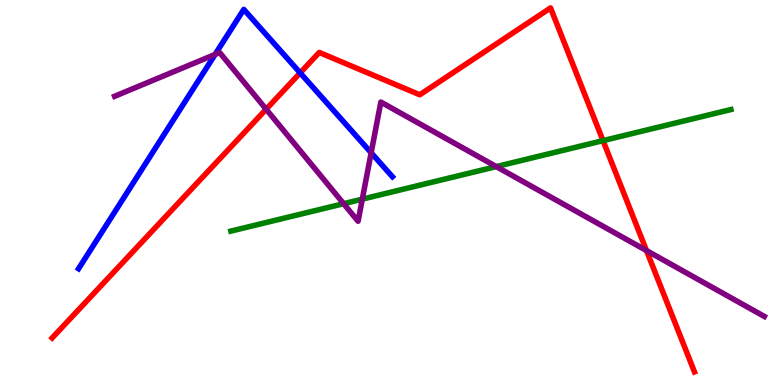[{'lines': ['blue', 'red'], 'intersections': [{'x': 3.87, 'y': 8.11}]}, {'lines': ['green', 'red'], 'intersections': [{'x': 7.78, 'y': 6.35}]}, {'lines': ['purple', 'red'], 'intersections': [{'x': 3.43, 'y': 7.16}, {'x': 8.34, 'y': 3.49}]}, {'lines': ['blue', 'green'], 'intersections': []}, {'lines': ['blue', 'purple'], 'intersections': [{'x': 2.78, 'y': 8.59}, {'x': 4.79, 'y': 6.03}]}, {'lines': ['green', 'purple'], 'intersections': [{'x': 4.43, 'y': 4.71}, {'x': 4.67, 'y': 4.83}, {'x': 6.4, 'y': 5.67}]}]